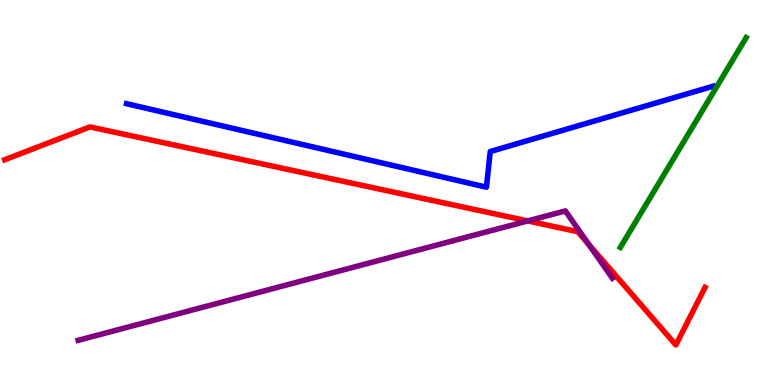[{'lines': ['blue', 'red'], 'intersections': []}, {'lines': ['green', 'red'], 'intersections': []}, {'lines': ['purple', 'red'], 'intersections': [{'x': 6.81, 'y': 4.26}, {'x': 7.6, 'y': 3.64}]}, {'lines': ['blue', 'green'], 'intersections': []}, {'lines': ['blue', 'purple'], 'intersections': []}, {'lines': ['green', 'purple'], 'intersections': []}]